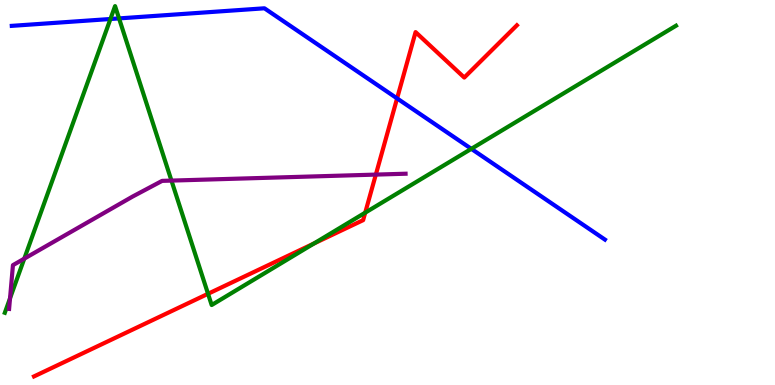[{'lines': ['blue', 'red'], 'intersections': [{'x': 5.12, 'y': 7.44}]}, {'lines': ['green', 'red'], 'intersections': [{'x': 2.68, 'y': 2.37}, {'x': 4.05, 'y': 3.68}, {'x': 4.71, 'y': 4.48}]}, {'lines': ['purple', 'red'], 'intersections': [{'x': 4.85, 'y': 5.46}]}, {'lines': ['blue', 'green'], 'intersections': [{'x': 1.42, 'y': 9.51}, {'x': 1.54, 'y': 9.52}, {'x': 6.08, 'y': 6.13}]}, {'lines': ['blue', 'purple'], 'intersections': []}, {'lines': ['green', 'purple'], 'intersections': [{'x': 0.129, 'y': 2.25}, {'x': 0.313, 'y': 3.28}, {'x': 2.21, 'y': 5.31}]}]